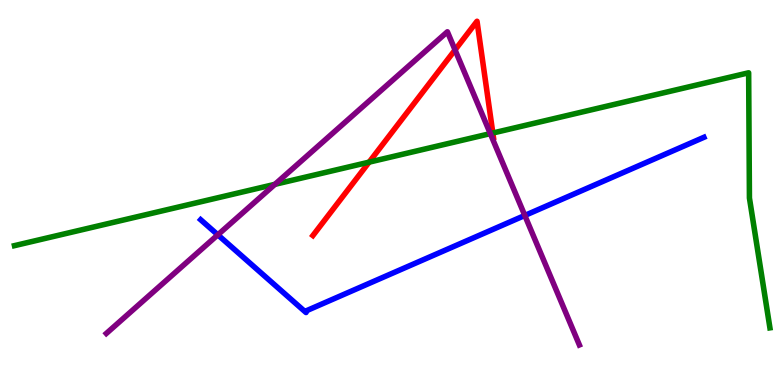[{'lines': ['blue', 'red'], 'intersections': []}, {'lines': ['green', 'red'], 'intersections': [{'x': 4.76, 'y': 5.79}, {'x': 6.36, 'y': 6.54}]}, {'lines': ['purple', 'red'], 'intersections': [{'x': 5.87, 'y': 8.7}]}, {'lines': ['blue', 'green'], 'intersections': []}, {'lines': ['blue', 'purple'], 'intersections': [{'x': 2.81, 'y': 3.9}, {'x': 6.77, 'y': 4.4}]}, {'lines': ['green', 'purple'], 'intersections': [{'x': 3.55, 'y': 5.21}, {'x': 6.33, 'y': 6.53}]}]